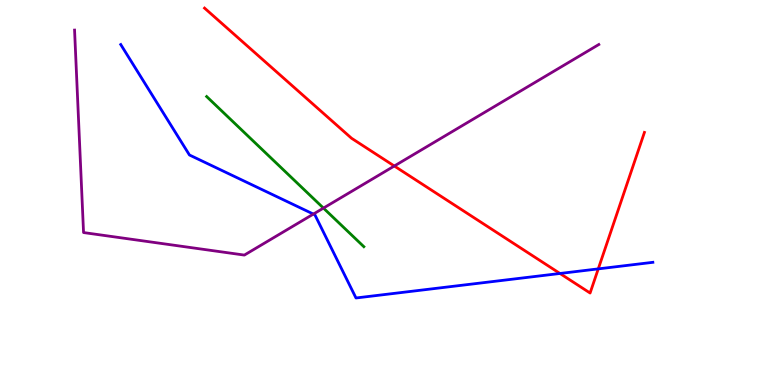[{'lines': ['blue', 'red'], 'intersections': [{'x': 7.23, 'y': 2.9}, {'x': 7.72, 'y': 3.02}]}, {'lines': ['green', 'red'], 'intersections': []}, {'lines': ['purple', 'red'], 'intersections': [{'x': 5.09, 'y': 5.69}]}, {'lines': ['blue', 'green'], 'intersections': []}, {'lines': ['blue', 'purple'], 'intersections': [{'x': 4.04, 'y': 4.44}]}, {'lines': ['green', 'purple'], 'intersections': [{'x': 4.17, 'y': 4.59}]}]